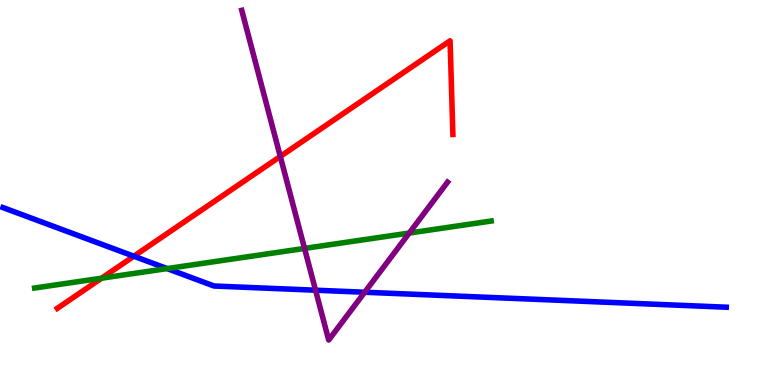[{'lines': ['blue', 'red'], 'intersections': [{'x': 1.73, 'y': 3.35}]}, {'lines': ['green', 'red'], 'intersections': [{'x': 1.31, 'y': 2.77}]}, {'lines': ['purple', 'red'], 'intersections': [{'x': 3.62, 'y': 5.94}]}, {'lines': ['blue', 'green'], 'intersections': [{'x': 2.16, 'y': 3.02}]}, {'lines': ['blue', 'purple'], 'intersections': [{'x': 4.07, 'y': 2.46}, {'x': 4.71, 'y': 2.41}]}, {'lines': ['green', 'purple'], 'intersections': [{'x': 3.93, 'y': 3.55}, {'x': 5.28, 'y': 3.95}]}]